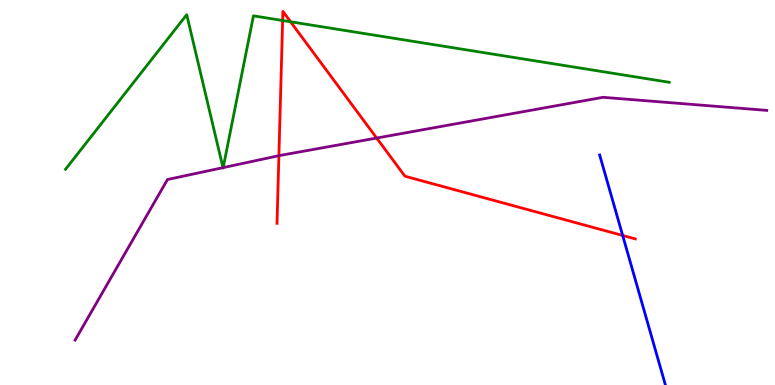[{'lines': ['blue', 'red'], 'intersections': [{'x': 8.03, 'y': 3.88}]}, {'lines': ['green', 'red'], 'intersections': [{'x': 3.65, 'y': 9.47}, {'x': 3.75, 'y': 9.43}]}, {'lines': ['purple', 'red'], 'intersections': [{'x': 3.6, 'y': 5.96}, {'x': 4.86, 'y': 6.41}]}, {'lines': ['blue', 'green'], 'intersections': []}, {'lines': ['blue', 'purple'], 'intersections': []}, {'lines': ['green', 'purple'], 'intersections': [{'x': 2.88, 'y': 5.65}, {'x': 2.88, 'y': 5.65}]}]